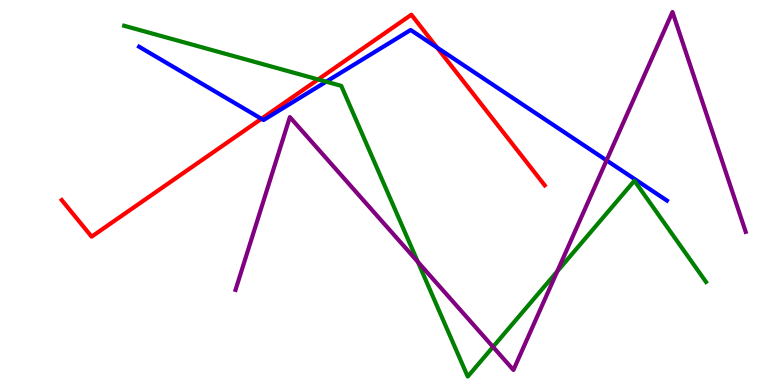[{'lines': ['blue', 'red'], 'intersections': [{'x': 3.37, 'y': 6.91}, {'x': 5.64, 'y': 8.77}]}, {'lines': ['green', 'red'], 'intersections': [{'x': 4.1, 'y': 7.94}]}, {'lines': ['purple', 'red'], 'intersections': []}, {'lines': ['blue', 'green'], 'intersections': [{'x': 4.21, 'y': 7.88}]}, {'lines': ['blue', 'purple'], 'intersections': [{'x': 7.83, 'y': 5.83}]}, {'lines': ['green', 'purple'], 'intersections': [{'x': 5.39, 'y': 3.2}, {'x': 6.36, 'y': 0.99}, {'x': 7.19, 'y': 2.95}]}]